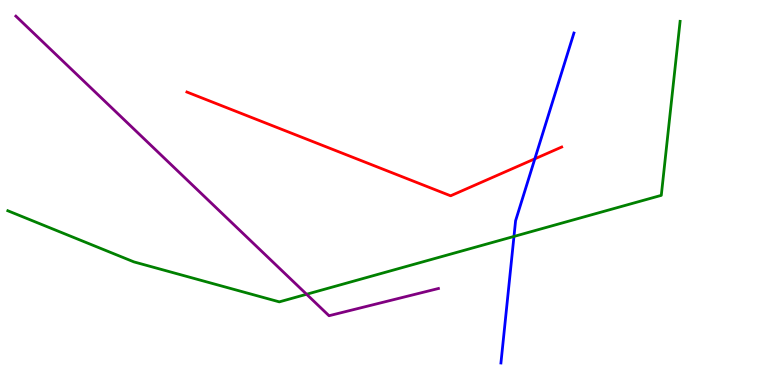[{'lines': ['blue', 'red'], 'intersections': [{'x': 6.9, 'y': 5.87}]}, {'lines': ['green', 'red'], 'intersections': []}, {'lines': ['purple', 'red'], 'intersections': []}, {'lines': ['blue', 'green'], 'intersections': [{'x': 6.63, 'y': 3.86}]}, {'lines': ['blue', 'purple'], 'intersections': []}, {'lines': ['green', 'purple'], 'intersections': [{'x': 3.96, 'y': 2.36}]}]